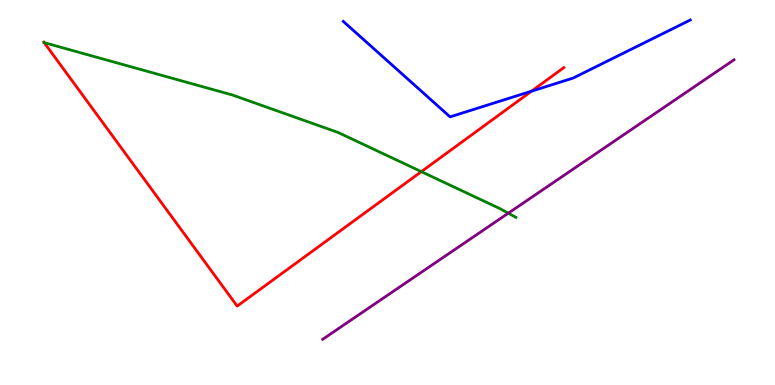[{'lines': ['blue', 'red'], 'intersections': [{'x': 6.86, 'y': 7.63}]}, {'lines': ['green', 'red'], 'intersections': [{'x': 0.57, 'y': 8.89}, {'x': 5.44, 'y': 5.54}]}, {'lines': ['purple', 'red'], 'intersections': []}, {'lines': ['blue', 'green'], 'intersections': []}, {'lines': ['blue', 'purple'], 'intersections': []}, {'lines': ['green', 'purple'], 'intersections': [{'x': 6.56, 'y': 4.46}]}]